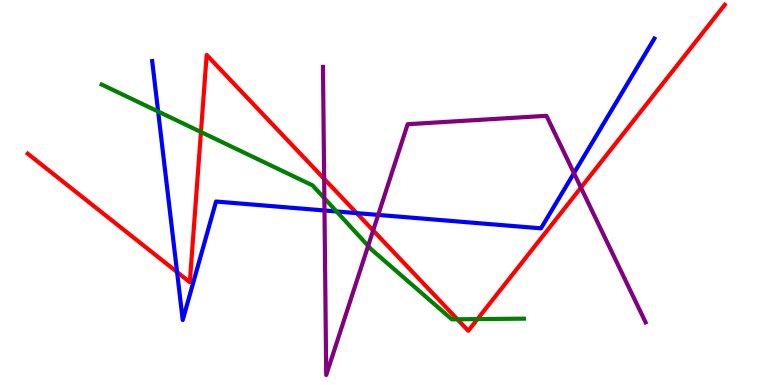[{'lines': ['blue', 'red'], 'intersections': [{'x': 2.28, 'y': 2.93}, {'x': 4.6, 'y': 4.46}]}, {'lines': ['green', 'red'], 'intersections': [{'x': 2.59, 'y': 6.57}, {'x': 5.9, 'y': 1.71}, {'x': 6.16, 'y': 1.71}]}, {'lines': ['purple', 'red'], 'intersections': [{'x': 4.18, 'y': 5.36}, {'x': 4.81, 'y': 4.01}, {'x': 7.5, 'y': 5.13}]}, {'lines': ['blue', 'green'], 'intersections': [{'x': 2.04, 'y': 7.1}, {'x': 4.34, 'y': 4.51}]}, {'lines': ['blue', 'purple'], 'intersections': [{'x': 4.19, 'y': 4.53}, {'x': 4.88, 'y': 4.42}, {'x': 7.41, 'y': 5.5}]}, {'lines': ['green', 'purple'], 'intersections': [{'x': 4.19, 'y': 4.85}, {'x': 4.75, 'y': 3.61}]}]